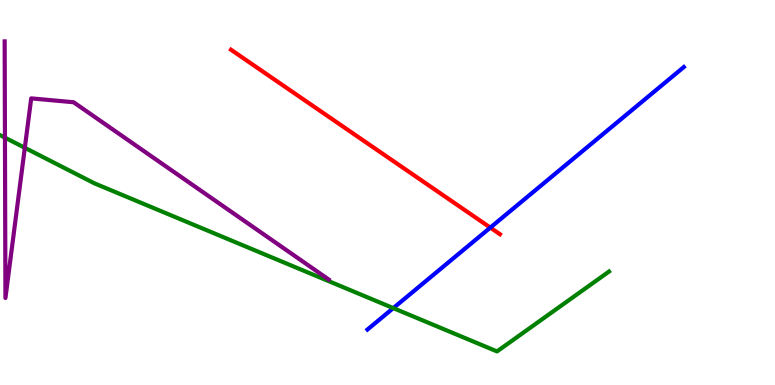[{'lines': ['blue', 'red'], 'intersections': [{'x': 6.33, 'y': 4.09}]}, {'lines': ['green', 'red'], 'intersections': []}, {'lines': ['purple', 'red'], 'intersections': []}, {'lines': ['blue', 'green'], 'intersections': [{'x': 5.07, 'y': 2.0}]}, {'lines': ['blue', 'purple'], 'intersections': []}, {'lines': ['green', 'purple'], 'intersections': [{'x': 0.0639, 'y': 6.42}, {'x': 0.32, 'y': 6.16}]}]